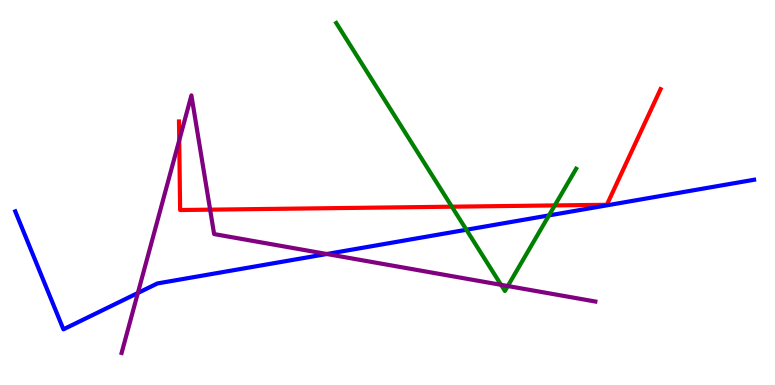[{'lines': ['blue', 'red'], 'intersections': []}, {'lines': ['green', 'red'], 'intersections': [{'x': 5.83, 'y': 4.63}, {'x': 7.16, 'y': 4.66}]}, {'lines': ['purple', 'red'], 'intersections': [{'x': 2.31, 'y': 6.36}, {'x': 2.71, 'y': 4.55}]}, {'lines': ['blue', 'green'], 'intersections': [{'x': 6.02, 'y': 4.03}, {'x': 7.08, 'y': 4.41}]}, {'lines': ['blue', 'purple'], 'intersections': [{'x': 1.78, 'y': 2.39}, {'x': 4.22, 'y': 3.4}]}, {'lines': ['green', 'purple'], 'intersections': [{'x': 6.47, 'y': 2.6}, {'x': 6.55, 'y': 2.57}]}]